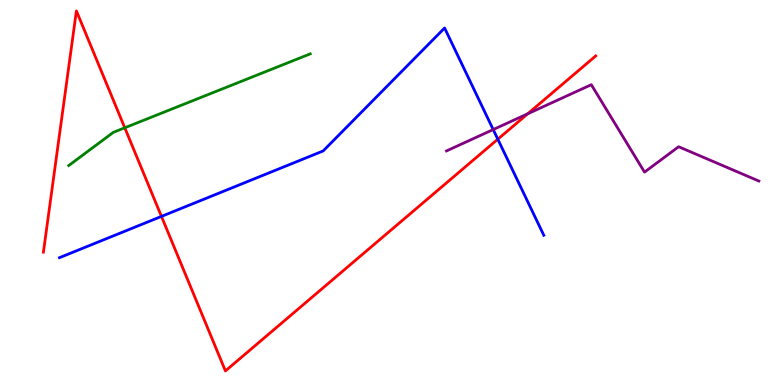[{'lines': ['blue', 'red'], 'intersections': [{'x': 2.08, 'y': 4.38}, {'x': 6.42, 'y': 6.38}]}, {'lines': ['green', 'red'], 'intersections': [{'x': 1.61, 'y': 6.68}]}, {'lines': ['purple', 'red'], 'intersections': [{'x': 6.81, 'y': 7.04}]}, {'lines': ['blue', 'green'], 'intersections': []}, {'lines': ['blue', 'purple'], 'intersections': [{'x': 6.36, 'y': 6.63}]}, {'lines': ['green', 'purple'], 'intersections': []}]